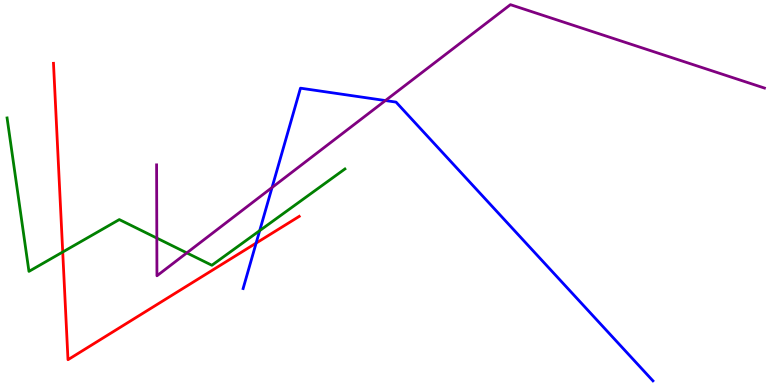[{'lines': ['blue', 'red'], 'intersections': [{'x': 3.3, 'y': 3.69}]}, {'lines': ['green', 'red'], 'intersections': [{'x': 0.809, 'y': 3.45}]}, {'lines': ['purple', 'red'], 'intersections': []}, {'lines': ['blue', 'green'], 'intersections': [{'x': 3.35, 'y': 4.01}]}, {'lines': ['blue', 'purple'], 'intersections': [{'x': 3.51, 'y': 5.13}, {'x': 4.97, 'y': 7.39}]}, {'lines': ['green', 'purple'], 'intersections': [{'x': 2.02, 'y': 3.82}, {'x': 2.41, 'y': 3.43}]}]